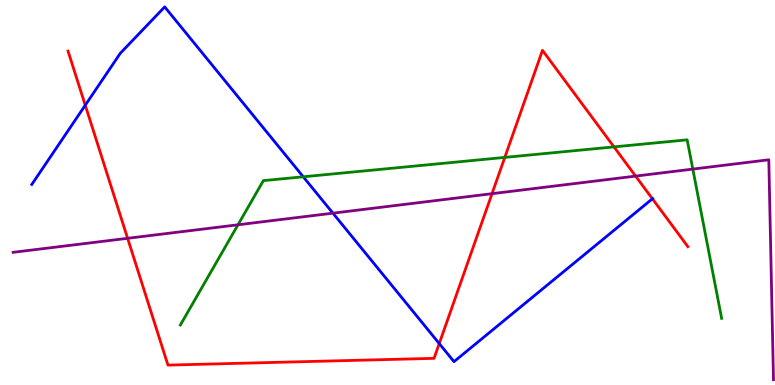[{'lines': ['blue', 'red'], 'intersections': [{'x': 1.1, 'y': 7.27}, {'x': 5.67, 'y': 1.08}, {'x': 8.42, 'y': 4.84}]}, {'lines': ['green', 'red'], 'intersections': [{'x': 6.51, 'y': 5.91}, {'x': 7.92, 'y': 6.18}]}, {'lines': ['purple', 'red'], 'intersections': [{'x': 1.65, 'y': 3.81}, {'x': 6.35, 'y': 4.97}, {'x': 8.2, 'y': 5.43}]}, {'lines': ['blue', 'green'], 'intersections': [{'x': 3.91, 'y': 5.41}]}, {'lines': ['blue', 'purple'], 'intersections': [{'x': 4.3, 'y': 4.46}]}, {'lines': ['green', 'purple'], 'intersections': [{'x': 3.07, 'y': 4.16}, {'x': 8.94, 'y': 5.61}]}]